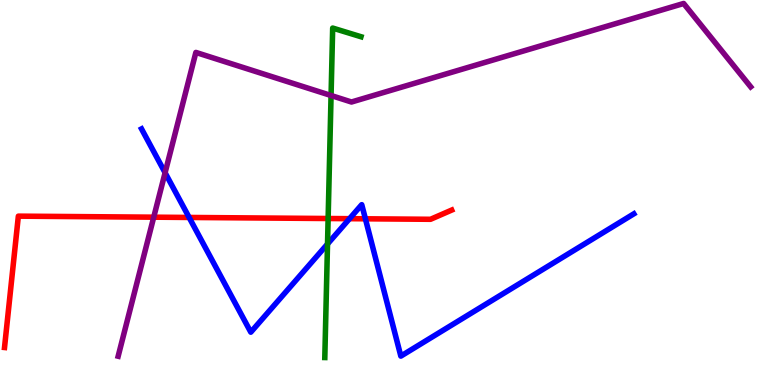[{'lines': ['blue', 'red'], 'intersections': [{'x': 2.44, 'y': 4.35}, {'x': 4.51, 'y': 4.32}, {'x': 4.71, 'y': 4.32}]}, {'lines': ['green', 'red'], 'intersections': [{'x': 4.23, 'y': 4.32}]}, {'lines': ['purple', 'red'], 'intersections': [{'x': 1.98, 'y': 4.36}]}, {'lines': ['blue', 'green'], 'intersections': [{'x': 4.23, 'y': 3.66}]}, {'lines': ['blue', 'purple'], 'intersections': [{'x': 2.13, 'y': 5.51}]}, {'lines': ['green', 'purple'], 'intersections': [{'x': 4.27, 'y': 7.52}]}]